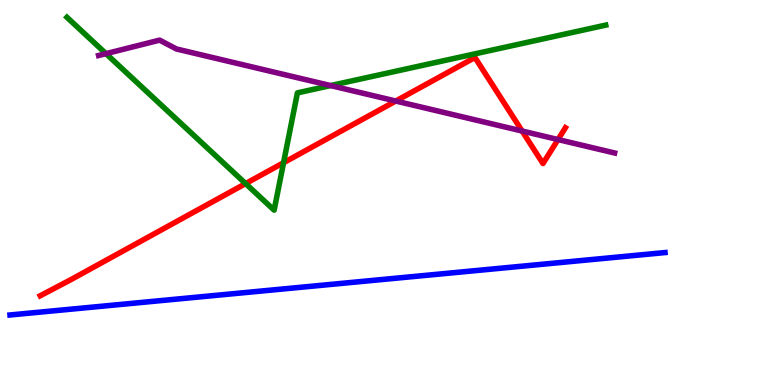[{'lines': ['blue', 'red'], 'intersections': []}, {'lines': ['green', 'red'], 'intersections': [{'x': 3.17, 'y': 5.23}, {'x': 3.66, 'y': 5.77}]}, {'lines': ['purple', 'red'], 'intersections': [{'x': 5.11, 'y': 7.38}, {'x': 6.74, 'y': 6.6}, {'x': 7.2, 'y': 6.38}]}, {'lines': ['blue', 'green'], 'intersections': []}, {'lines': ['blue', 'purple'], 'intersections': []}, {'lines': ['green', 'purple'], 'intersections': [{'x': 1.37, 'y': 8.61}, {'x': 4.27, 'y': 7.78}]}]